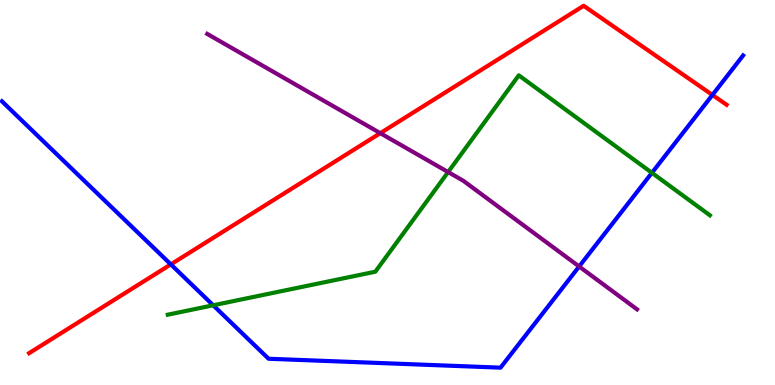[{'lines': ['blue', 'red'], 'intersections': [{'x': 2.2, 'y': 3.13}, {'x': 9.19, 'y': 7.53}]}, {'lines': ['green', 'red'], 'intersections': []}, {'lines': ['purple', 'red'], 'intersections': [{'x': 4.91, 'y': 6.54}]}, {'lines': ['blue', 'green'], 'intersections': [{'x': 2.75, 'y': 2.07}, {'x': 8.41, 'y': 5.51}]}, {'lines': ['blue', 'purple'], 'intersections': [{'x': 7.47, 'y': 3.08}]}, {'lines': ['green', 'purple'], 'intersections': [{'x': 5.78, 'y': 5.53}]}]